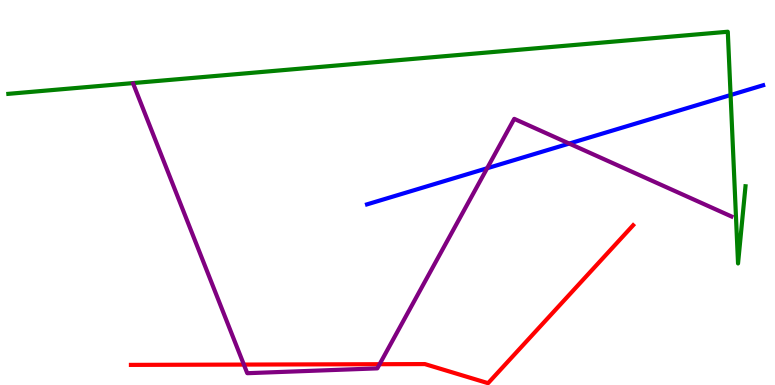[{'lines': ['blue', 'red'], 'intersections': []}, {'lines': ['green', 'red'], 'intersections': []}, {'lines': ['purple', 'red'], 'intersections': [{'x': 3.15, 'y': 0.53}, {'x': 4.9, 'y': 0.54}]}, {'lines': ['blue', 'green'], 'intersections': [{'x': 9.43, 'y': 7.53}]}, {'lines': ['blue', 'purple'], 'intersections': [{'x': 6.29, 'y': 5.63}, {'x': 7.34, 'y': 6.27}]}, {'lines': ['green', 'purple'], 'intersections': []}]